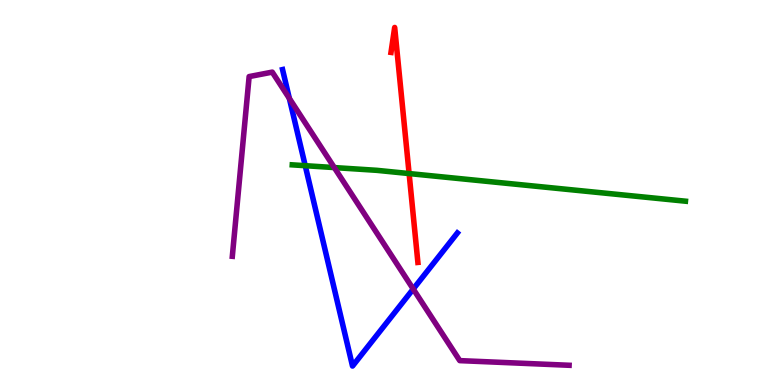[{'lines': ['blue', 'red'], 'intersections': []}, {'lines': ['green', 'red'], 'intersections': [{'x': 5.28, 'y': 5.49}]}, {'lines': ['purple', 'red'], 'intersections': []}, {'lines': ['blue', 'green'], 'intersections': [{'x': 3.94, 'y': 5.7}]}, {'lines': ['blue', 'purple'], 'intersections': [{'x': 3.73, 'y': 7.44}, {'x': 5.33, 'y': 2.49}]}, {'lines': ['green', 'purple'], 'intersections': [{'x': 4.31, 'y': 5.65}]}]